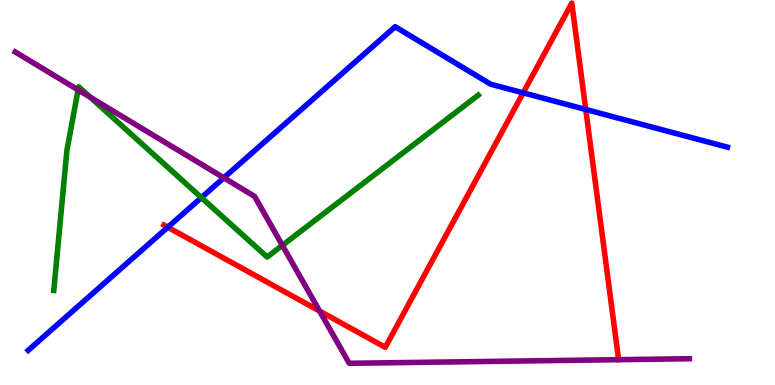[{'lines': ['blue', 'red'], 'intersections': [{'x': 2.16, 'y': 4.1}, {'x': 6.75, 'y': 7.59}, {'x': 7.56, 'y': 7.16}]}, {'lines': ['green', 'red'], 'intersections': []}, {'lines': ['purple', 'red'], 'intersections': [{'x': 4.12, 'y': 1.92}]}, {'lines': ['blue', 'green'], 'intersections': [{'x': 2.6, 'y': 4.87}]}, {'lines': ['blue', 'purple'], 'intersections': [{'x': 2.89, 'y': 5.38}]}, {'lines': ['green', 'purple'], 'intersections': [{'x': 1.01, 'y': 7.67}, {'x': 1.16, 'y': 7.47}, {'x': 3.64, 'y': 3.63}]}]